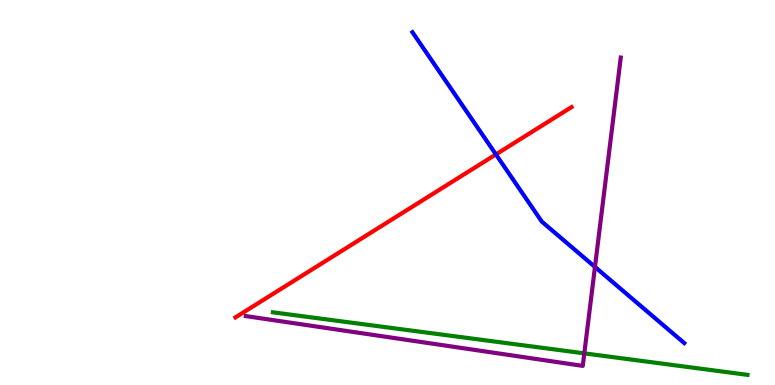[{'lines': ['blue', 'red'], 'intersections': [{'x': 6.4, 'y': 5.99}]}, {'lines': ['green', 'red'], 'intersections': []}, {'lines': ['purple', 'red'], 'intersections': []}, {'lines': ['blue', 'green'], 'intersections': []}, {'lines': ['blue', 'purple'], 'intersections': [{'x': 7.68, 'y': 3.07}]}, {'lines': ['green', 'purple'], 'intersections': [{'x': 7.54, 'y': 0.822}]}]